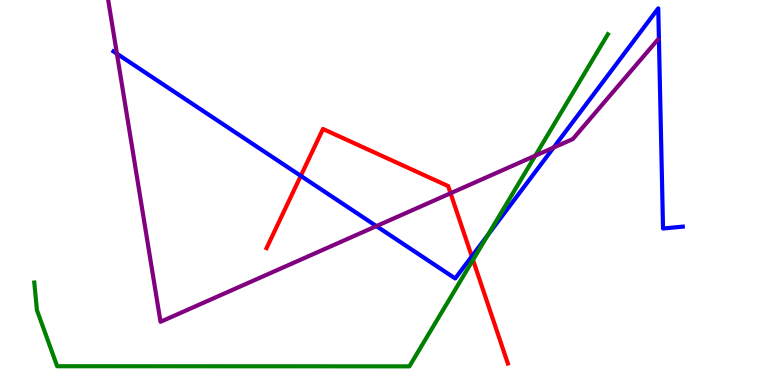[{'lines': ['blue', 'red'], 'intersections': [{'x': 3.88, 'y': 5.43}, {'x': 6.09, 'y': 3.34}]}, {'lines': ['green', 'red'], 'intersections': [{'x': 6.1, 'y': 3.25}]}, {'lines': ['purple', 'red'], 'intersections': [{'x': 5.81, 'y': 4.98}]}, {'lines': ['blue', 'green'], 'intersections': [{'x': 6.3, 'y': 3.9}]}, {'lines': ['blue', 'purple'], 'intersections': [{'x': 1.51, 'y': 8.61}, {'x': 4.86, 'y': 4.13}, {'x': 7.14, 'y': 6.17}]}, {'lines': ['green', 'purple'], 'intersections': [{'x': 6.91, 'y': 5.96}]}]